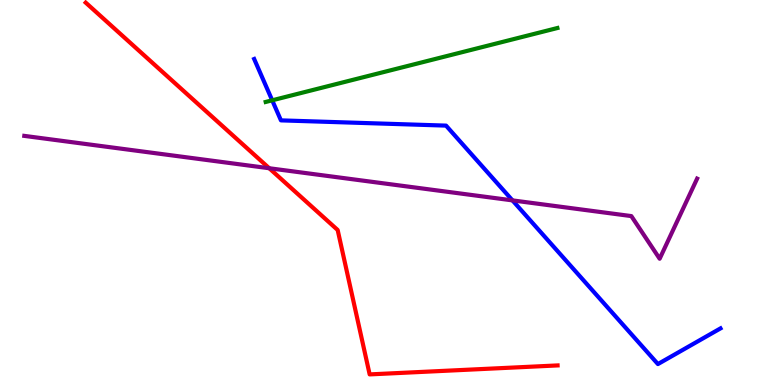[{'lines': ['blue', 'red'], 'intersections': []}, {'lines': ['green', 'red'], 'intersections': []}, {'lines': ['purple', 'red'], 'intersections': [{'x': 3.47, 'y': 5.63}]}, {'lines': ['blue', 'green'], 'intersections': [{'x': 3.51, 'y': 7.39}]}, {'lines': ['blue', 'purple'], 'intersections': [{'x': 6.61, 'y': 4.8}]}, {'lines': ['green', 'purple'], 'intersections': []}]